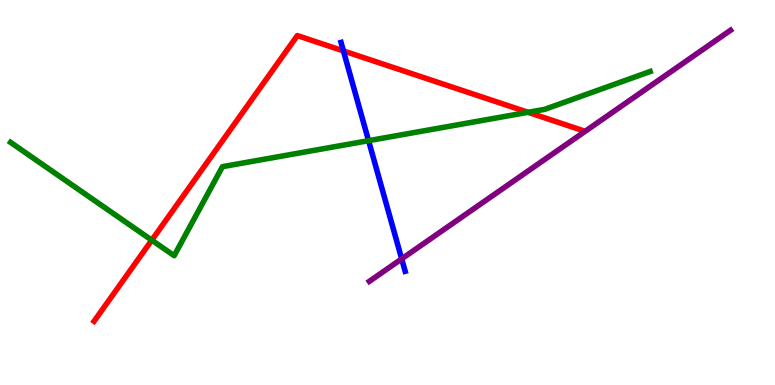[{'lines': ['blue', 'red'], 'intersections': [{'x': 4.43, 'y': 8.68}]}, {'lines': ['green', 'red'], 'intersections': [{'x': 1.96, 'y': 3.76}, {'x': 6.81, 'y': 7.08}]}, {'lines': ['purple', 'red'], 'intersections': []}, {'lines': ['blue', 'green'], 'intersections': [{'x': 4.76, 'y': 6.35}]}, {'lines': ['blue', 'purple'], 'intersections': [{'x': 5.18, 'y': 3.28}]}, {'lines': ['green', 'purple'], 'intersections': []}]